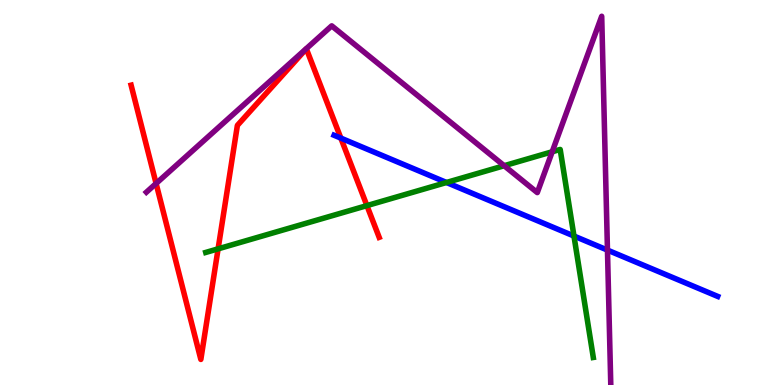[{'lines': ['blue', 'red'], 'intersections': [{'x': 4.4, 'y': 6.41}]}, {'lines': ['green', 'red'], 'intersections': [{'x': 2.81, 'y': 3.54}, {'x': 4.73, 'y': 4.66}]}, {'lines': ['purple', 'red'], 'intersections': [{'x': 2.01, 'y': 5.23}]}, {'lines': ['blue', 'green'], 'intersections': [{'x': 5.76, 'y': 5.26}, {'x': 7.41, 'y': 3.87}]}, {'lines': ['blue', 'purple'], 'intersections': [{'x': 7.84, 'y': 3.5}]}, {'lines': ['green', 'purple'], 'intersections': [{'x': 6.51, 'y': 5.7}, {'x': 7.13, 'y': 6.06}]}]